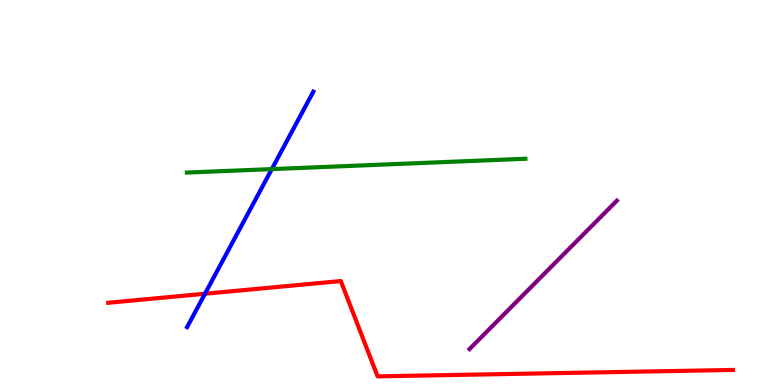[{'lines': ['blue', 'red'], 'intersections': [{'x': 2.64, 'y': 2.37}]}, {'lines': ['green', 'red'], 'intersections': []}, {'lines': ['purple', 'red'], 'intersections': []}, {'lines': ['blue', 'green'], 'intersections': [{'x': 3.51, 'y': 5.61}]}, {'lines': ['blue', 'purple'], 'intersections': []}, {'lines': ['green', 'purple'], 'intersections': []}]